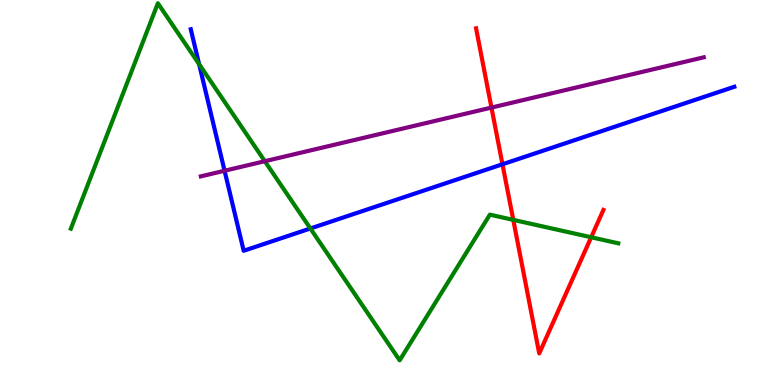[{'lines': ['blue', 'red'], 'intersections': [{'x': 6.48, 'y': 5.73}]}, {'lines': ['green', 'red'], 'intersections': [{'x': 6.62, 'y': 4.29}, {'x': 7.63, 'y': 3.84}]}, {'lines': ['purple', 'red'], 'intersections': [{'x': 6.34, 'y': 7.21}]}, {'lines': ['blue', 'green'], 'intersections': [{'x': 2.57, 'y': 8.33}, {'x': 4.0, 'y': 4.07}]}, {'lines': ['blue', 'purple'], 'intersections': [{'x': 2.9, 'y': 5.57}]}, {'lines': ['green', 'purple'], 'intersections': [{'x': 3.42, 'y': 5.81}]}]